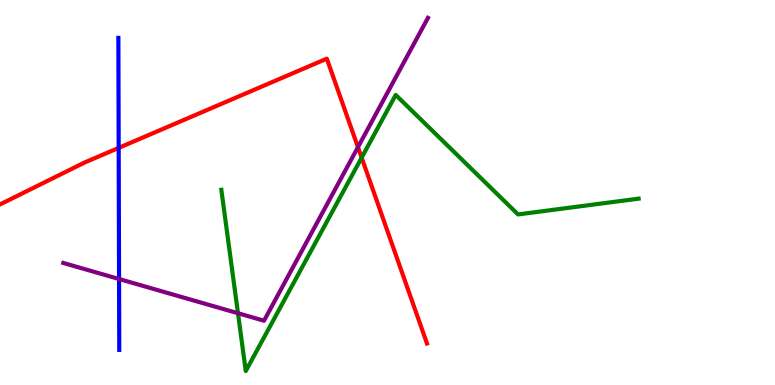[{'lines': ['blue', 'red'], 'intersections': [{'x': 1.53, 'y': 6.16}]}, {'lines': ['green', 'red'], 'intersections': [{'x': 4.67, 'y': 5.9}]}, {'lines': ['purple', 'red'], 'intersections': [{'x': 4.62, 'y': 6.18}]}, {'lines': ['blue', 'green'], 'intersections': []}, {'lines': ['blue', 'purple'], 'intersections': [{'x': 1.54, 'y': 2.75}]}, {'lines': ['green', 'purple'], 'intersections': [{'x': 3.07, 'y': 1.86}]}]